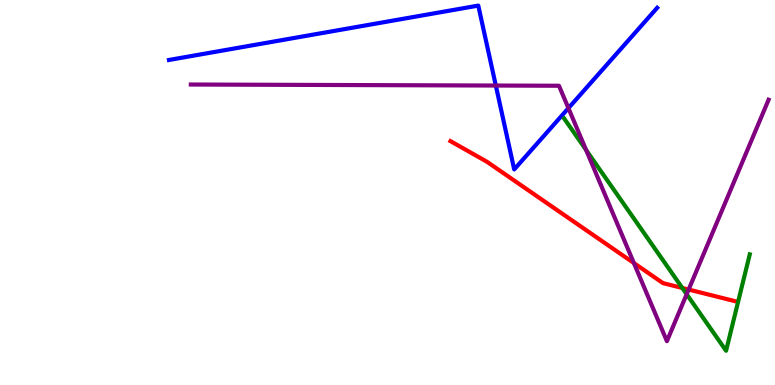[{'lines': ['blue', 'red'], 'intersections': []}, {'lines': ['green', 'red'], 'intersections': [{'x': 8.8, 'y': 2.52}]}, {'lines': ['purple', 'red'], 'intersections': [{'x': 8.18, 'y': 3.17}, {'x': 8.89, 'y': 2.48}]}, {'lines': ['blue', 'green'], 'intersections': []}, {'lines': ['blue', 'purple'], 'intersections': [{'x': 6.4, 'y': 7.78}, {'x': 7.33, 'y': 7.19}]}, {'lines': ['green', 'purple'], 'intersections': [{'x': 7.56, 'y': 6.1}, {'x': 8.86, 'y': 2.36}]}]